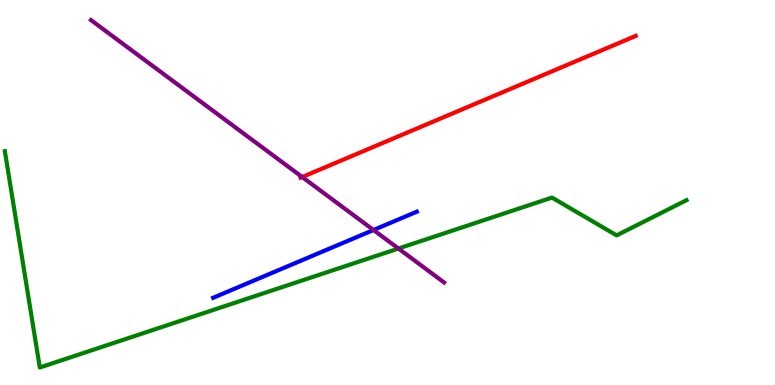[{'lines': ['blue', 'red'], 'intersections': []}, {'lines': ['green', 'red'], 'intersections': []}, {'lines': ['purple', 'red'], 'intersections': [{'x': 3.9, 'y': 5.4}]}, {'lines': ['blue', 'green'], 'intersections': []}, {'lines': ['blue', 'purple'], 'intersections': [{'x': 4.82, 'y': 4.03}]}, {'lines': ['green', 'purple'], 'intersections': [{'x': 5.14, 'y': 3.54}]}]